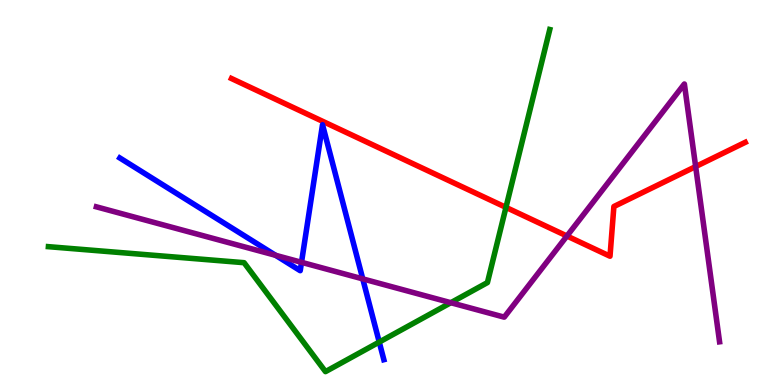[{'lines': ['blue', 'red'], 'intersections': []}, {'lines': ['green', 'red'], 'intersections': [{'x': 6.53, 'y': 4.61}]}, {'lines': ['purple', 'red'], 'intersections': [{'x': 7.32, 'y': 3.87}, {'x': 8.98, 'y': 5.67}]}, {'lines': ['blue', 'green'], 'intersections': [{'x': 4.89, 'y': 1.12}]}, {'lines': ['blue', 'purple'], 'intersections': [{'x': 3.56, 'y': 3.37}, {'x': 3.89, 'y': 3.19}, {'x': 4.68, 'y': 2.76}]}, {'lines': ['green', 'purple'], 'intersections': [{'x': 5.82, 'y': 2.14}]}]